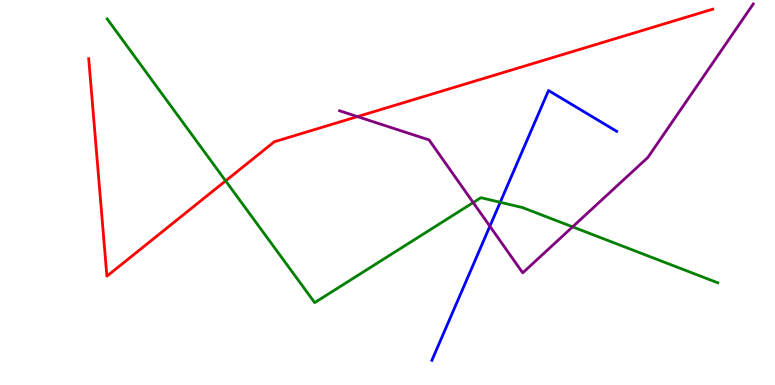[{'lines': ['blue', 'red'], 'intersections': []}, {'lines': ['green', 'red'], 'intersections': [{'x': 2.91, 'y': 5.3}]}, {'lines': ['purple', 'red'], 'intersections': [{'x': 4.61, 'y': 6.97}]}, {'lines': ['blue', 'green'], 'intersections': [{'x': 6.45, 'y': 4.75}]}, {'lines': ['blue', 'purple'], 'intersections': [{'x': 6.32, 'y': 4.12}]}, {'lines': ['green', 'purple'], 'intersections': [{'x': 6.11, 'y': 4.74}, {'x': 7.39, 'y': 4.11}]}]